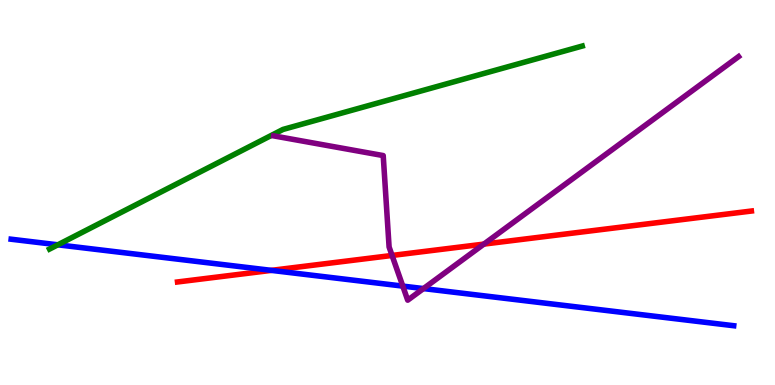[{'lines': ['blue', 'red'], 'intersections': [{'x': 3.5, 'y': 2.98}]}, {'lines': ['green', 'red'], 'intersections': []}, {'lines': ['purple', 'red'], 'intersections': [{'x': 5.06, 'y': 3.36}, {'x': 6.24, 'y': 3.66}]}, {'lines': ['blue', 'green'], 'intersections': [{'x': 0.746, 'y': 3.64}]}, {'lines': ['blue', 'purple'], 'intersections': [{'x': 5.2, 'y': 2.57}, {'x': 5.46, 'y': 2.5}]}, {'lines': ['green', 'purple'], 'intersections': []}]